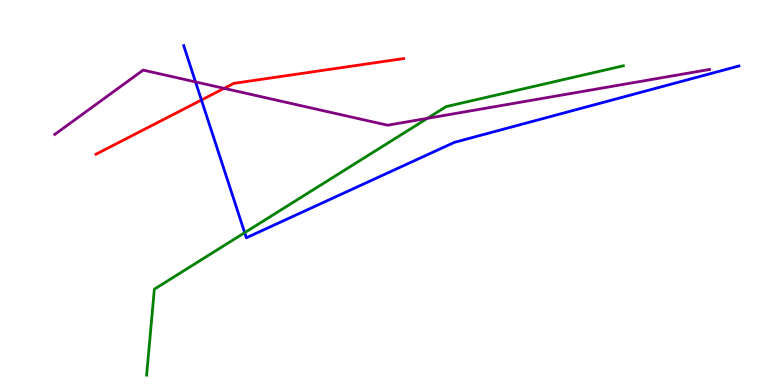[{'lines': ['blue', 'red'], 'intersections': [{'x': 2.6, 'y': 7.4}]}, {'lines': ['green', 'red'], 'intersections': []}, {'lines': ['purple', 'red'], 'intersections': [{'x': 2.89, 'y': 7.71}]}, {'lines': ['blue', 'green'], 'intersections': [{'x': 3.16, 'y': 3.96}]}, {'lines': ['blue', 'purple'], 'intersections': [{'x': 2.52, 'y': 7.87}]}, {'lines': ['green', 'purple'], 'intersections': [{'x': 5.51, 'y': 6.93}]}]